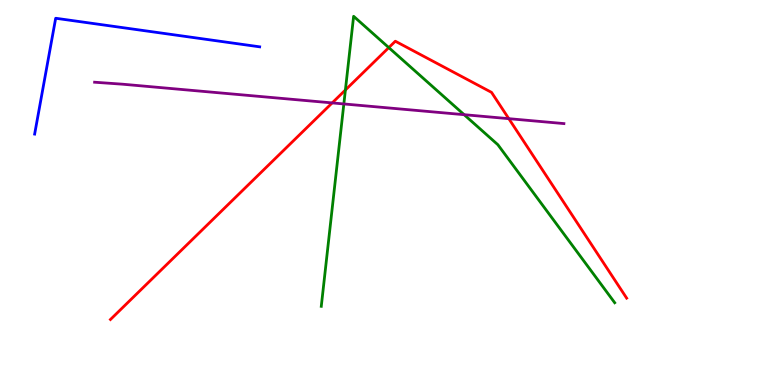[{'lines': ['blue', 'red'], 'intersections': []}, {'lines': ['green', 'red'], 'intersections': [{'x': 4.46, 'y': 7.66}, {'x': 5.02, 'y': 8.76}]}, {'lines': ['purple', 'red'], 'intersections': [{'x': 4.29, 'y': 7.33}, {'x': 6.57, 'y': 6.92}]}, {'lines': ['blue', 'green'], 'intersections': []}, {'lines': ['blue', 'purple'], 'intersections': []}, {'lines': ['green', 'purple'], 'intersections': [{'x': 4.44, 'y': 7.3}, {'x': 5.99, 'y': 7.02}]}]